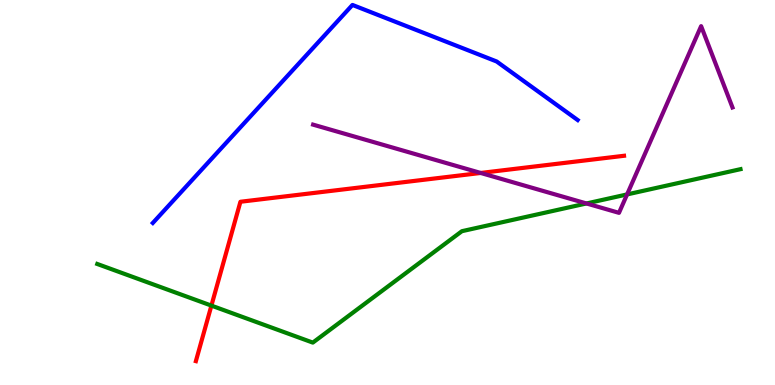[{'lines': ['blue', 'red'], 'intersections': []}, {'lines': ['green', 'red'], 'intersections': [{'x': 2.73, 'y': 2.06}]}, {'lines': ['purple', 'red'], 'intersections': [{'x': 6.2, 'y': 5.51}]}, {'lines': ['blue', 'green'], 'intersections': []}, {'lines': ['blue', 'purple'], 'intersections': []}, {'lines': ['green', 'purple'], 'intersections': [{'x': 7.57, 'y': 4.72}, {'x': 8.09, 'y': 4.95}]}]